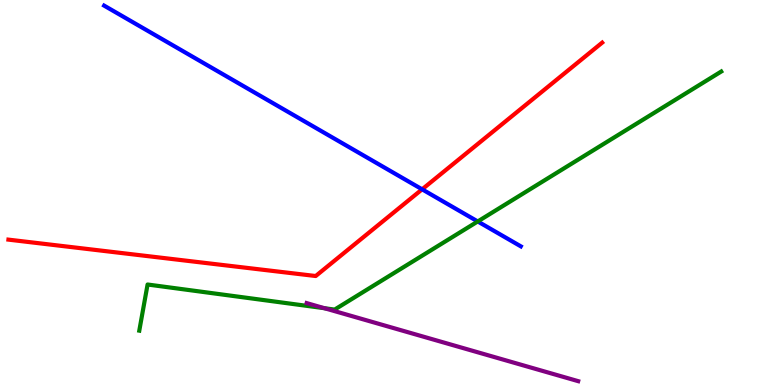[{'lines': ['blue', 'red'], 'intersections': [{'x': 5.45, 'y': 5.08}]}, {'lines': ['green', 'red'], 'intersections': []}, {'lines': ['purple', 'red'], 'intersections': []}, {'lines': ['blue', 'green'], 'intersections': [{'x': 6.16, 'y': 4.25}]}, {'lines': ['blue', 'purple'], 'intersections': []}, {'lines': ['green', 'purple'], 'intersections': [{'x': 4.19, 'y': 1.99}]}]